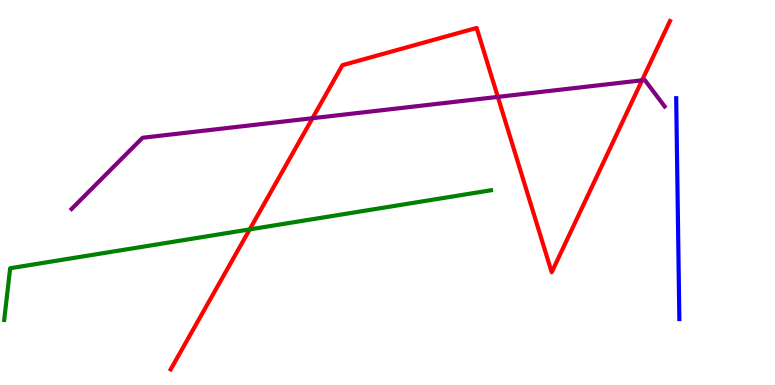[{'lines': ['blue', 'red'], 'intersections': []}, {'lines': ['green', 'red'], 'intersections': [{'x': 3.22, 'y': 4.04}]}, {'lines': ['purple', 'red'], 'intersections': [{'x': 4.03, 'y': 6.93}, {'x': 6.42, 'y': 7.48}, {'x': 8.28, 'y': 7.91}]}, {'lines': ['blue', 'green'], 'intersections': []}, {'lines': ['blue', 'purple'], 'intersections': []}, {'lines': ['green', 'purple'], 'intersections': []}]